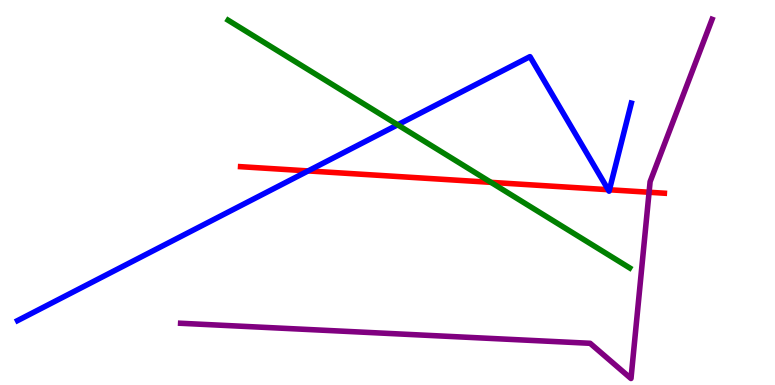[{'lines': ['blue', 'red'], 'intersections': [{'x': 3.98, 'y': 5.56}, {'x': 7.85, 'y': 5.07}, {'x': 7.86, 'y': 5.07}]}, {'lines': ['green', 'red'], 'intersections': [{'x': 6.34, 'y': 5.26}]}, {'lines': ['purple', 'red'], 'intersections': [{'x': 8.38, 'y': 5.01}]}, {'lines': ['blue', 'green'], 'intersections': [{'x': 5.13, 'y': 6.76}]}, {'lines': ['blue', 'purple'], 'intersections': []}, {'lines': ['green', 'purple'], 'intersections': []}]